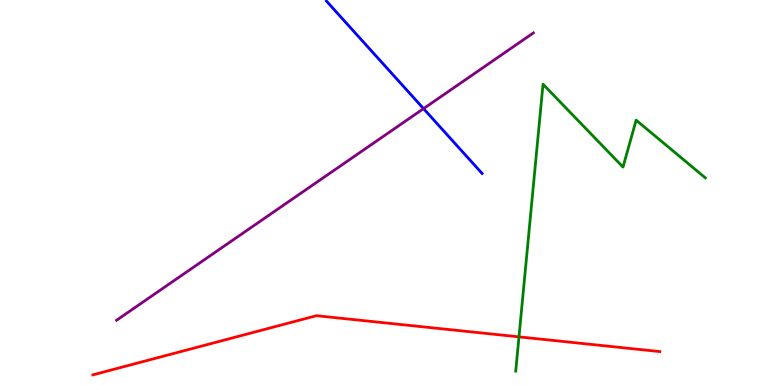[{'lines': ['blue', 'red'], 'intersections': []}, {'lines': ['green', 'red'], 'intersections': [{'x': 6.7, 'y': 1.25}]}, {'lines': ['purple', 'red'], 'intersections': []}, {'lines': ['blue', 'green'], 'intersections': []}, {'lines': ['blue', 'purple'], 'intersections': [{'x': 5.47, 'y': 7.18}]}, {'lines': ['green', 'purple'], 'intersections': []}]